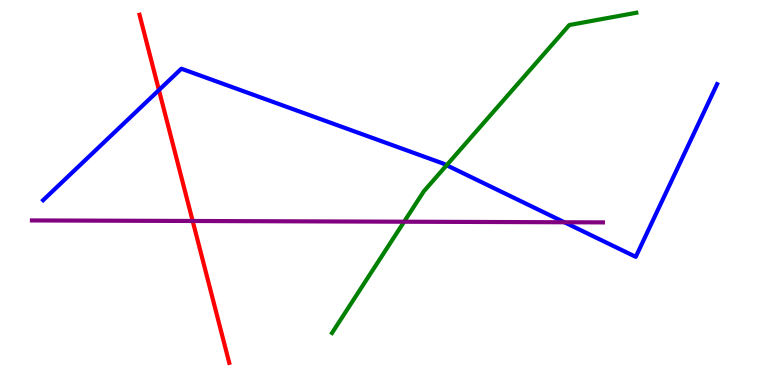[{'lines': ['blue', 'red'], 'intersections': [{'x': 2.05, 'y': 7.66}]}, {'lines': ['green', 'red'], 'intersections': []}, {'lines': ['purple', 'red'], 'intersections': [{'x': 2.49, 'y': 4.26}]}, {'lines': ['blue', 'green'], 'intersections': [{'x': 5.76, 'y': 5.71}]}, {'lines': ['blue', 'purple'], 'intersections': [{'x': 7.28, 'y': 4.23}]}, {'lines': ['green', 'purple'], 'intersections': [{'x': 5.21, 'y': 4.24}]}]